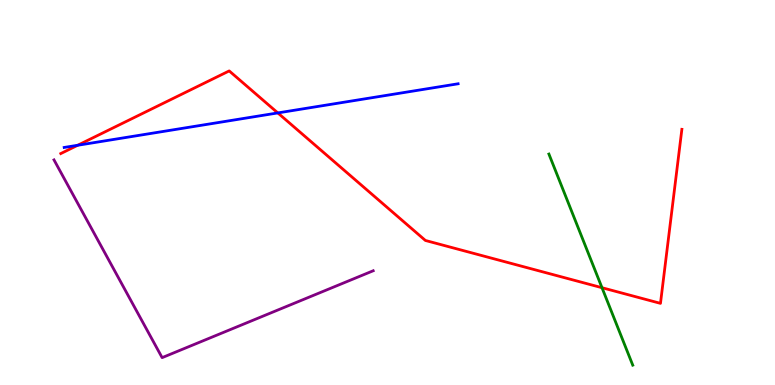[{'lines': ['blue', 'red'], 'intersections': [{'x': 1.0, 'y': 6.23}, {'x': 3.58, 'y': 7.07}]}, {'lines': ['green', 'red'], 'intersections': [{'x': 7.77, 'y': 2.53}]}, {'lines': ['purple', 'red'], 'intersections': []}, {'lines': ['blue', 'green'], 'intersections': []}, {'lines': ['blue', 'purple'], 'intersections': []}, {'lines': ['green', 'purple'], 'intersections': []}]